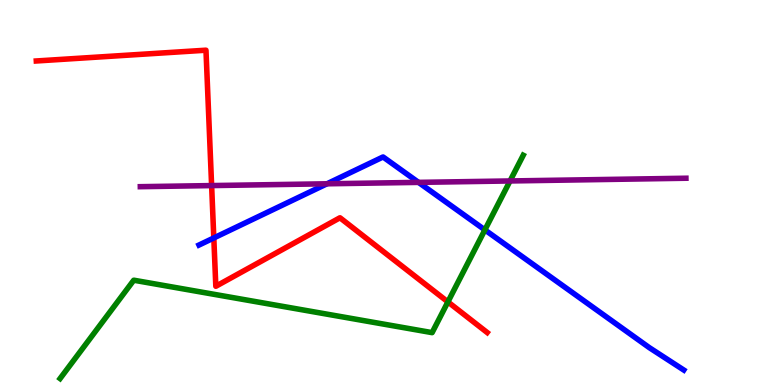[{'lines': ['blue', 'red'], 'intersections': [{'x': 2.76, 'y': 3.82}]}, {'lines': ['green', 'red'], 'intersections': [{'x': 5.78, 'y': 2.16}]}, {'lines': ['purple', 'red'], 'intersections': [{'x': 2.73, 'y': 5.18}]}, {'lines': ['blue', 'green'], 'intersections': [{'x': 6.26, 'y': 4.03}]}, {'lines': ['blue', 'purple'], 'intersections': [{'x': 4.22, 'y': 5.23}, {'x': 5.4, 'y': 5.26}]}, {'lines': ['green', 'purple'], 'intersections': [{'x': 6.58, 'y': 5.3}]}]